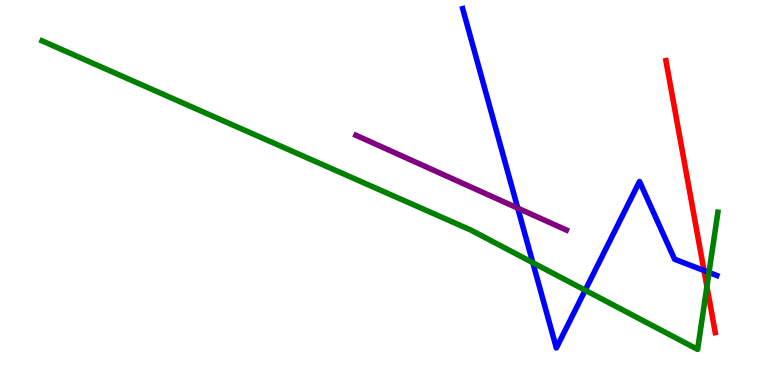[{'lines': ['blue', 'red'], 'intersections': [{'x': 9.08, 'y': 2.97}]}, {'lines': ['green', 'red'], 'intersections': [{'x': 9.12, 'y': 2.56}]}, {'lines': ['purple', 'red'], 'intersections': []}, {'lines': ['blue', 'green'], 'intersections': [{'x': 6.88, 'y': 3.18}, {'x': 7.55, 'y': 2.46}, {'x': 9.15, 'y': 2.92}]}, {'lines': ['blue', 'purple'], 'intersections': [{'x': 6.68, 'y': 4.59}]}, {'lines': ['green', 'purple'], 'intersections': []}]